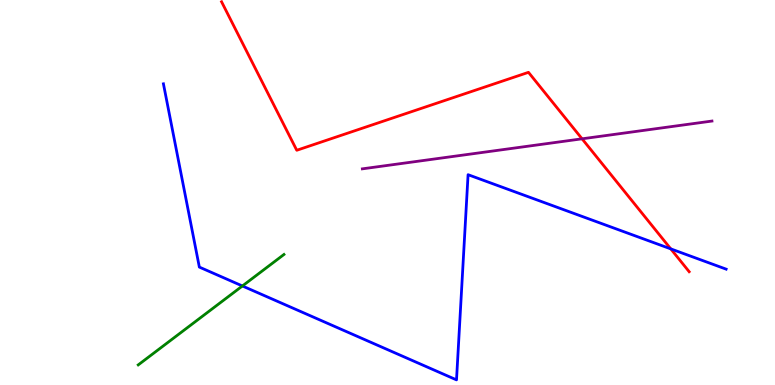[{'lines': ['blue', 'red'], 'intersections': [{'x': 8.66, 'y': 3.54}]}, {'lines': ['green', 'red'], 'intersections': []}, {'lines': ['purple', 'red'], 'intersections': [{'x': 7.51, 'y': 6.39}]}, {'lines': ['blue', 'green'], 'intersections': [{'x': 3.13, 'y': 2.57}]}, {'lines': ['blue', 'purple'], 'intersections': []}, {'lines': ['green', 'purple'], 'intersections': []}]